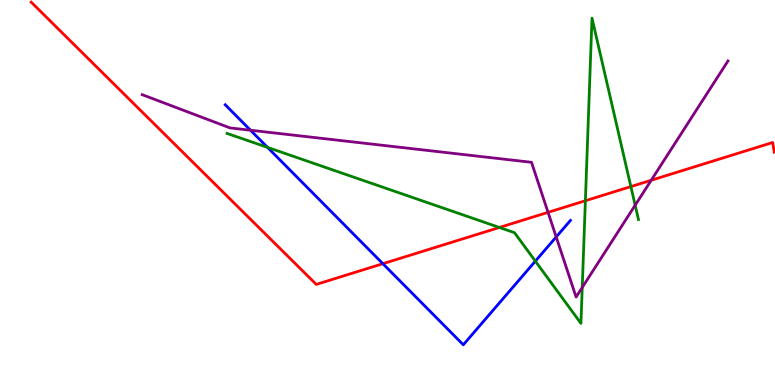[{'lines': ['blue', 'red'], 'intersections': [{'x': 4.94, 'y': 3.15}]}, {'lines': ['green', 'red'], 'intersections': [{'x': 6.44, 'y': 4.09}, {'x': 7.55, 'y': 4.79}, {'x': 8.14, 'y': 5.15}]}, {'lines': ['purple', 'red'], 'intersections': [{'x': 7.07, 'y': 4.48}, {'x': 8.4, 'y': 5.32}]}, {'lines': ['blue', 'green'], 'intersections': [{'x': 3.45, 'y': 6.17}, {'x': 6.91, 'y': 3.22}]}, {'lines': ['blue', 'purple'], 'intersections': [{'x': 3.23, 'y': 6.62}, {'x': 7.18, 'y': 3.85}]}, {'lines': ['green', 'purple'], 'intersections': [{'x': 7.51, 'y': 2.53}, {'x': 8.2, 'y': 4.67}]}]